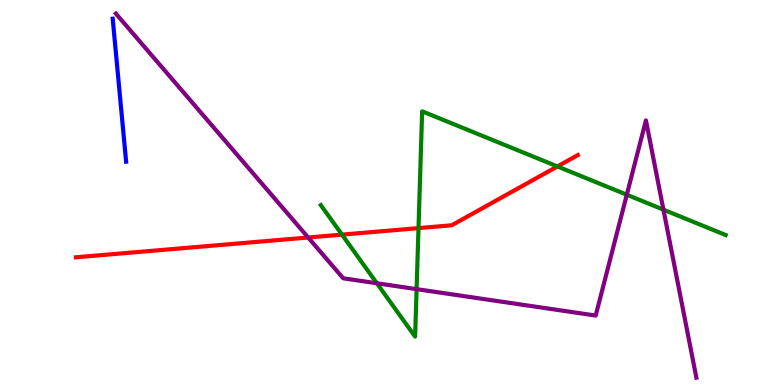[{'lines': ['blue', 'red'], 'intersections': []}, {'lines': ['green', 'red'], 'intersections': [{'x': 4.41, 'y': 3.91}, {'x': 5.4, 'y': 4.07}, {'x': 7.19, 'y': 5.68}]}, {'lines': ['purple', 'red'], 'intersections': [{'x': 3.98, 'y': 3.83}]}, {'lines': ['blue', 'green'], 'intersections': []}, {'lines': ['blue', 'purple'], 'intersections': []}, {'lines': ['green', 'purple'], 'intersections': [{'x': 4.86, 'y': 2.64}, {'x': 5.38, 'y': 2.49}, {'x': 8.09, 'y': 4.94}, {'x': 8.56, 'y': 4.55}]}]